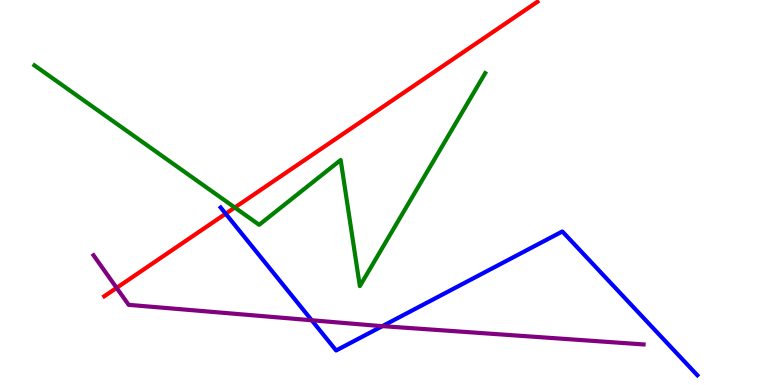[{'lines': ['blue', 'red'], 'intersections': [{'x': 2.91, 'y': 4.45}]}, {'lines': ['green', 'red'], 'intersections': [{'x': 3.03, 'y': 4.61}]}, {'lines': ['purple', 'red'], 'intersections': [{'x': 1.5, 'y': 2.52}]}, {'lines': ['blue', 'green'], 'intersections': []}, {'lines': ['blue', 'purple'], 'intersections': [{'x': 4.02, 'y': 1.68}, {'x': 4.93, 'y': 1.53}]}, {'lines': ['green', 'purple'], 'intersections': []}]